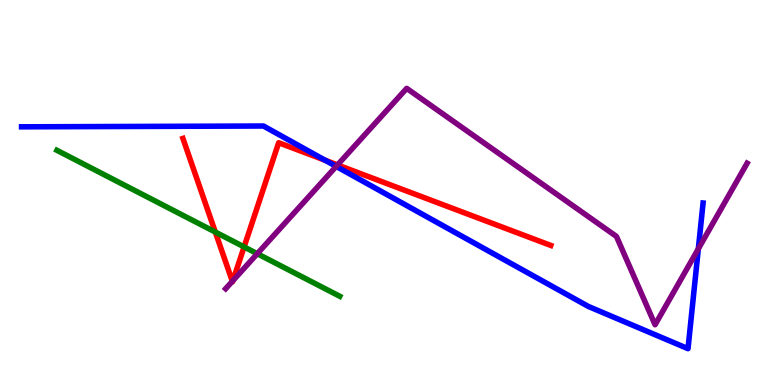[{'lines': ['blue', 'red'], 'intersections': [{'x': 4.2, 'y': 5.84}]}, {'lines': ['green', 'red'], 'intersections': [{'x': 2.78, 'y': 3.97}, {'x': 3.15, 'y': 3.59}]}, {'lines': ['purple', 'red'], 'intersections': [{'x': 3.0, 'y': 2.69}, {'x': 3.01, 'y': 2.71}, {'x': 4.35, 'y': 5.72}]}, {'lines': ['blue', 'green'], 'intersections': []}, {'lines': ['blue', 'purple'], 'intersections': [{'x': 4.34, 'y': 5.68}, {'x': 9.01, 'y': 3.54}]}, {'lines': ['green', 'purple'], 'intersections': [{'x': 3.32, 'y': 3.41}]}]